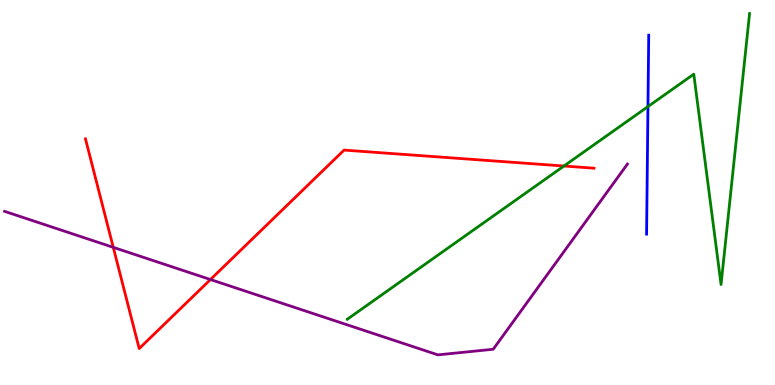[{'lines': ['blue', 'red'], 'intersections': []}, {'lines': ['green', 'red'], 'intersections': [{'x': 7.28, 'y': 5.69}]}, {'lines': ['purple', 'red'], 'intersections': [{'x': 1.46, 'y': 3.58}, {'x': 2.72, 'y': 2.74}]}, {'lines': ['blue', 'green'], 'intersections': [{'x': 8.36, 'y': 7.23}]}, {'lines': ['blue', 'purple'], 'intersections': []}, {'lines': ['green', 'purple'], 'intersections': []}]